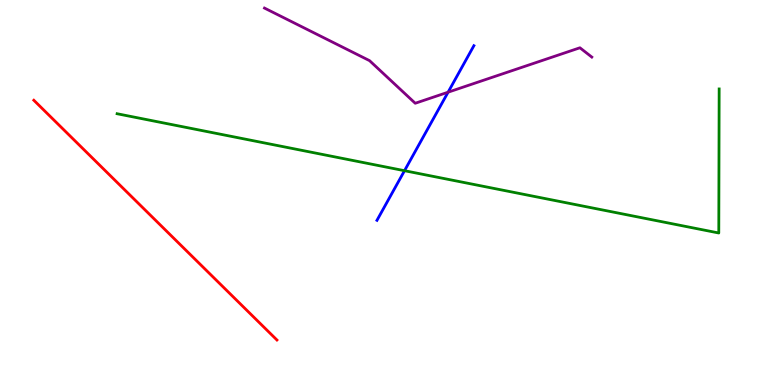[{'lines': ['blue', 'red'], 'intersections': []}, {'lines': ['green', 'red'], 'intersections': []}, {'lines': ['purple', 'red'], 'intersections': []}, {'lines': ['blue', 'green'], 'intersections': [{'x': 5.22, 'y': 5.57}]}, {'lines': ['blue', 'purple'], 'intersections': [{'x': 5.78, 'y': 7.61}]}, {'lines': ['green', 'purple'], 'intersections': []}]